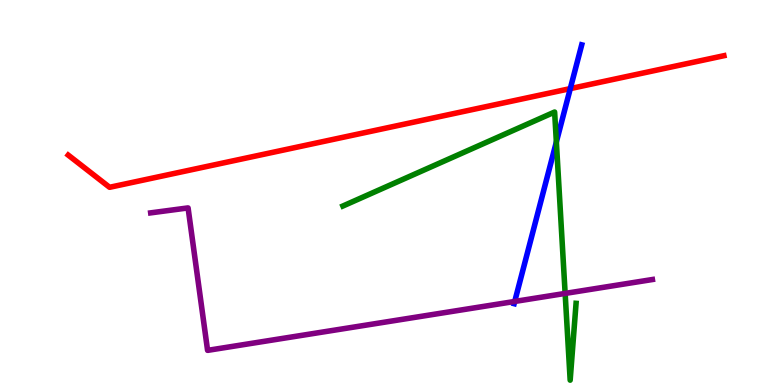[{'lines': ['blue', 'red'], 'intersections': [{'x': 7.36, 'y': 7.7}]}, {'lines': ['green', 'red'], 'intersections': []}, {'lines': ['purple', 'red'], 'intersections': []}, {'lines': ['blue', 'green'], 'intersections': [{'x': 7.18, 'y': 6.31}]}, {'lines': ['blue', 'purple'], 'intersections': [{'x': 6.64, 'y': 2.17}]}, {'lines': ['green', 'purple'], 'intersections': [{'x': 7.29, 'y': 2.38}]}]